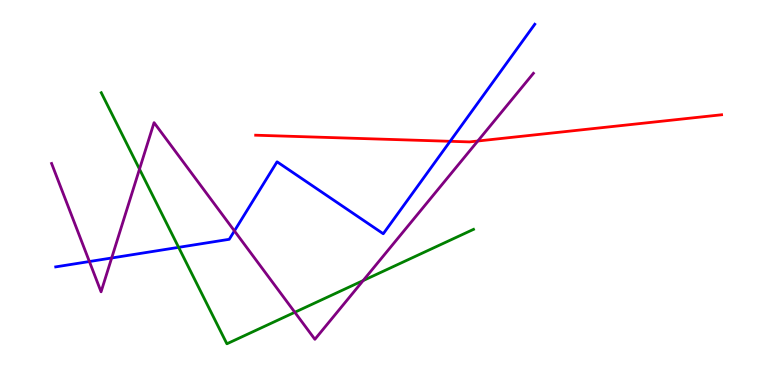[{'lines': ['blue', 'red'], 'intersections': [{'x': 5.81, 'y': 6.33}]}, {'lines': ['green', 'red'], 'intersections': []}, {'lines': ['purple', 'red'], 'intersections': [{'x': 6.17, 'y': 6.34}]}, {'lines': ['blue', 'green'], 'intersections': [{'x': 2.3, 'y': 3.58}]}, {'lines': ['blue', 'purple'], 'intersections': [{'x': 1.15, 'y': 3.21}, {'x': 1.44, 'y': 3.3}, {'x': 3.02, 'y': 4.0}]}, {'lines': ['green', 'purple'], 'intersections': [{'x': 1.8, 'y': 5.61}, {'x': 3.8, 'y': 1.89}, {'x': 4.69, 'y': 2.71}]}]